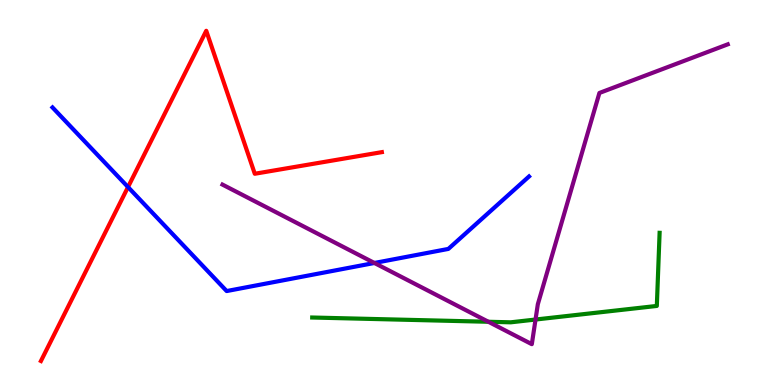[{'lines': ['blue', 'red'], 'intersections': [{'x': 1.65, 'y': 5.14}]}, {'lines': ['green', 'red'], 'intersections': []}, {'lines': ['purple', 'red'], 'intersections': []}, {'lines': ['blue', 'green'], 'intersections': []}, {'lines': ['blue', 'purple'], 'intersections': [{'x': 4.83, 'y': 3.17}]}, {'lines': ['green', 'purple'], 'intersections': [{'x': 6.3, 'y': 1.64}, {'x': 6.91, 'y': 1.7}]}]